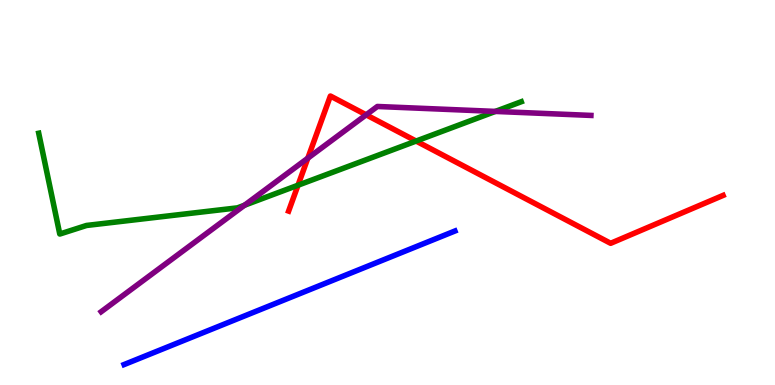[{'lines': ['blue', 'red'], 'intersections': []}, {'lines': ['green', 'red'], 'intersections': [{'x': 3.85, 'y': 5.19}, {'x': 5.37, 'y': 6.34}]}, {'lines': ['purple', 'red'], 'intersections': [{'x': 3.97, 'y': 5.89}, {'x': 4.72, 'y': 7.02}]}, {'lines': ['blue', 'green'], 'intersections': []}, {'lines': ['blue', 'purple'], 'intersections': []}, {'lines': ['green', 'purple'], 'intersections': [{'x': 3.15, 'y': 4.67}, {'x': 6.39, 'y': 7.11}]}]